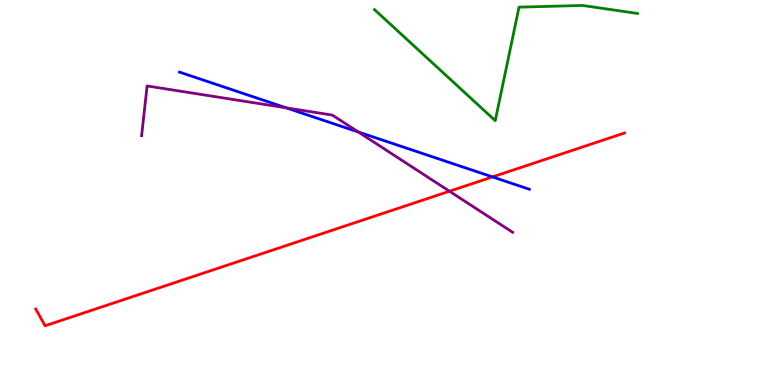[{'lines': ['blue', 'red'], 'intersections': [{'x': 6.35, 'y': 5.4}]}, {'lines': ['green', 'red'], 'intersections': []}, {'lines': ['purple', 'red'], 'intersections': [{'x': 5.8, 'y': 5.03}]}, {'lines': ['blue', 'green'], 'intersections': []}, {'lines': ['blue', 'purple'], 'intersections': [{'x': 3.69, 'y': 7.2}, {'x': 4.62, 'y': 6.57}]}, {'lines': ['green', 'purple'], 'intersections': []}]